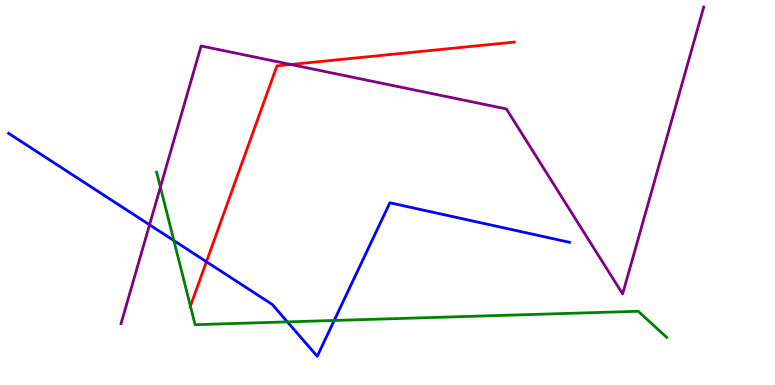[{'lines': ['blue', 'red'], 'intersections': [{'x': 2.66, 'y': 3.2}]}, {'lines': ['green', 'red'], 'intersections': [{'x': 2.46, 'y': 2.05}]}, {'lines': ['purple', 'red'], 'intersections': [{'x': 3.75, 'y': 8.33}]}, {'lines': ['blue', 'green'], 'intersections': [{'x': 2.24, 'y': 3.75}, {'x': 3.71, 'y': 1.64}, {'x': 4.31, 'y': 1.68}]}, {'lines': ['blue', 'purple'], 'intersections': [{'x': 1.93, 'y': 4.16}]}, {'lines': ['green', 'purple'], 'intersections': [{'x': 2.07, 'y': 5.14}]}]